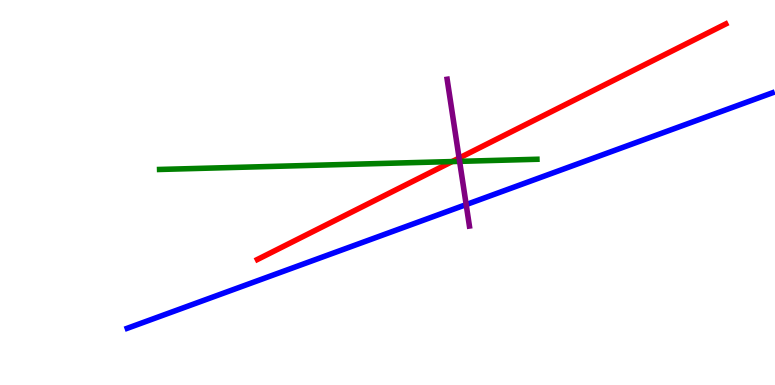[{'lines': ['blue', 'red'], 'intersections': []}, {'lines': ['green', 'red'], 'intersections': [{'x': 5.83, 'y': 5.8}]}, {'lines': ['purple', 'red'], 'intersections': [{'x': 5.92, 'y': 5.89}]}, {'lines': ['blue', 'green'], 'intersections': []}, {'lines': ['blue', 'purple'], 'intersections': [{'x': 6.02, 'y': 4.69}]}, {'lines': ['green', 'purple'], 'intersections': [{'x': 5.93, 'y': 5.81}]}]